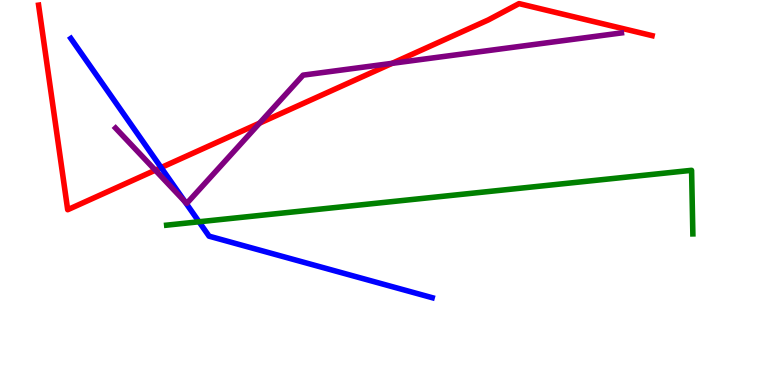[{'lines': ['blue', 'red'], 'intersections': [{'x': 2.08, 'y': 5.65}]}, {'lines': ['green', 'red'], 'intersections': []}, {'lines': ['purple', 'red'], 'intersections': [{'x': 2.0, 'y': 5.58}, {'x': 3.35, 'y': 6.8}, {'x': 5.06, 'y': 8.36}]}, {'lines': ['blue', 'green'], 'intersections': [{'x': 2.57, 'y': 4.24}]}, {'lines': ['blue', 'purple'], 'intersections': [{'x': 2.39, 'y': 4.76}]}, {'lines': ['green', 'purple'], 'intersections': []}]